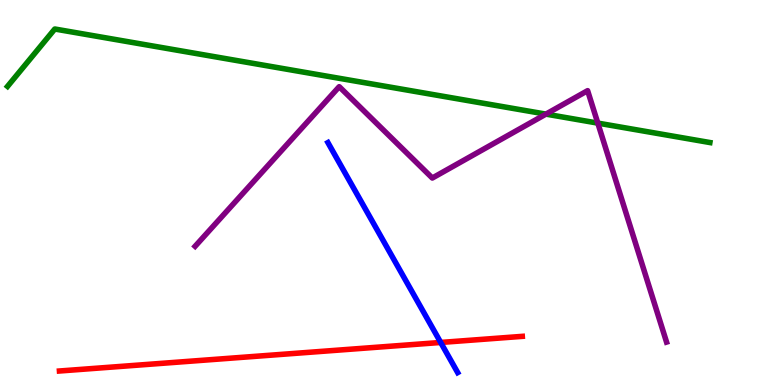[{'lines': ['blue', 'red'], 'intersections': [{'x': 5.69, 'y': 1.1}]}, {'lines': ['green', 'red'], 'intersections': []}, {'lines': ['purple', 'red'], 'intersections': []}, {'lines': ['blue', 'green'], 'intersections': []}, {'lines': ['blue', 'purple'], 'intersections': []}, {'lines': ['green', 'purple'], 'intersections': [{'x': 7.04, 'y': 7.04}, {'x': 7.71, 'y': 6.8}]}]